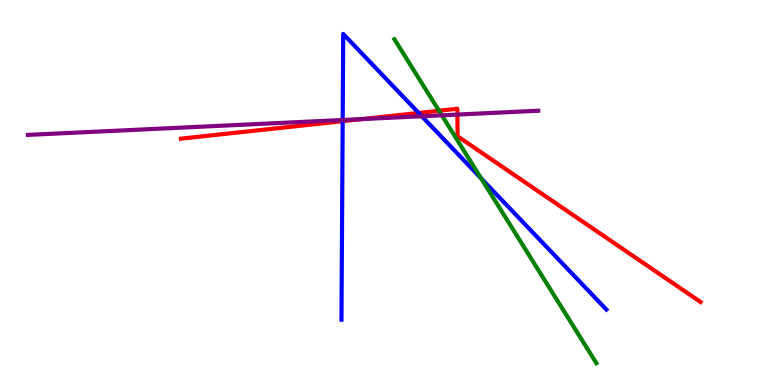[{'lines': ['blue', 'red'], 'intersections': [{'x': 4.42, 'y': 6.85}, {'x': 5.4, 'y': 7.07}]}, {'lines': ['green', 'red'], 'intersections': [{'x': 5.66, 'y': 7.12}]}, {'lines': ['purple', 'red'], 'intersections': [{'x': 4.67, 'y': 6.91}, {'x': 5.9, 'y': 7.02}]}, {'lines': ['blue', 'green'], 'intersections': [{'x': 6.21, 'y': 5.37}]}, {'lines': ['blue', 'purple'], 'intersections': [{'x': 4.42, 'y': 6.88}, {'x': 5.44, 'y': 6.98}]}, {'lines': ['green', 'purple'], 'intersections': [{'x': 5.7, 'y': 7.01}]}]